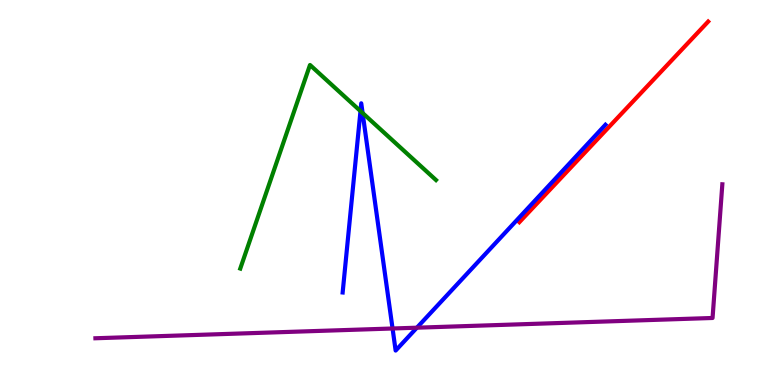[{'lines': ['blue', 'red'], 'intersections': []}, {'lines': ['green', 'red'], 'intersections': []}, {'lines': ['purple', 'red'], 'intersections': []}, {'lines': ['blue', 'green'], 'intersections': [{'x': 4.65, 'y': 7.11}, {'x': 4.68, 'y': 7.06}]}, {'lines': ['blue', 'purple'], 'intersections': [{'x': 5.07, 'y': 1.47}, {'x': 5.38, 'y': 1.49}]}, {'lines': ['green', 'purple'], 'intersections': []}]